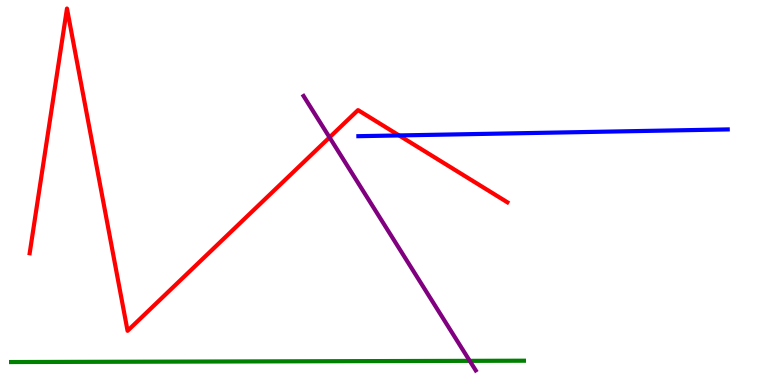[{'lines': ['blue', 'red'], 'intersections': [{'x': 5.15, 'y': 6.48}]}, {'lines': ['green', 'red'], 'intersections': []}, {'lines': ['purple', 'red'], 'intersections': [{'x': 4.25, 'y': 6.43}]}, {'lines': ['blue', 'green'], 'intersections': []}, {'lines': ['blue', 'purple'], 'intersections': []}, {'lines': ['green', 'purple'], 'intersections': [{'x': 6.06, 'y': 0.627}]}]